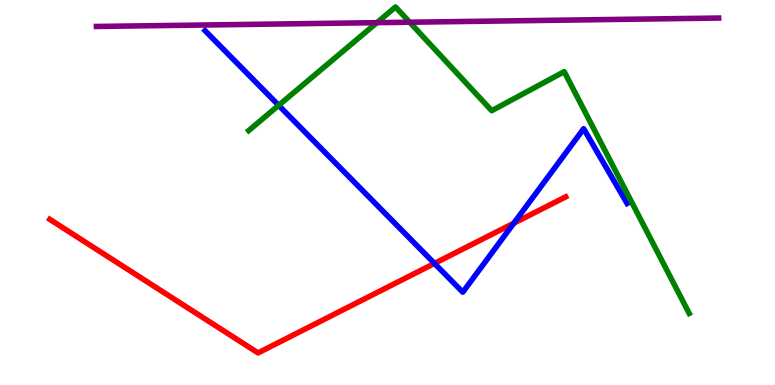[{'lines': ['blue', 'red'], 'intersections': [{'x': 5.61, 'y': 3.16}, {'x': 6.63, 'y': 4.2}]}, {'lines': ['green', 'red'], 'intersections': []}, {'lines': ['purple', 'red'], 'intersections': []}, {'lines': ['blue', 'green'], 'intersections': [{'x': 3.6, 'y': 7.26}]}, {'lines': ['blue', 'purple'], 'intersections': []}, {'lines': ['green', 'purple'], 'intersections': [{'x': 4.86, 'y': 9.41}, {'x': 5.29, 'y': 9.42}]}]